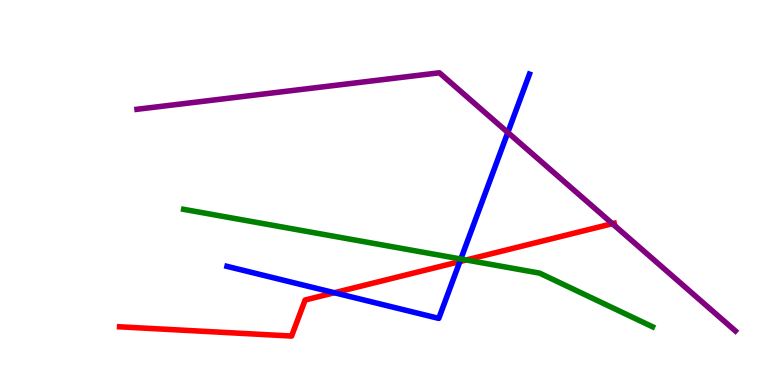[{'lines': ['blue', 'red'], 'intersections': [{'x': 4.31, 'y': 2.4}, {'x': 5.93, 'y': 3.21}]}, {'lines': ['green', 'red'], 'intersections': [{'x': 6.02, 'y': 3.25}]}, {'lines': ['purple', 'red'], 'intersections': [{'x': 7.9, 'y': 4.19}]}, {'lines': ['blue', 'green'], 'intersections': [{'x': 5.95, 'y': 3.27}]}, {'lines': ['blue', 'purple'], 'intersections': [{'x': 6.55, 'y': 6.56}]}, {'lines': ['green', 'purple'], 'intersections': []}]